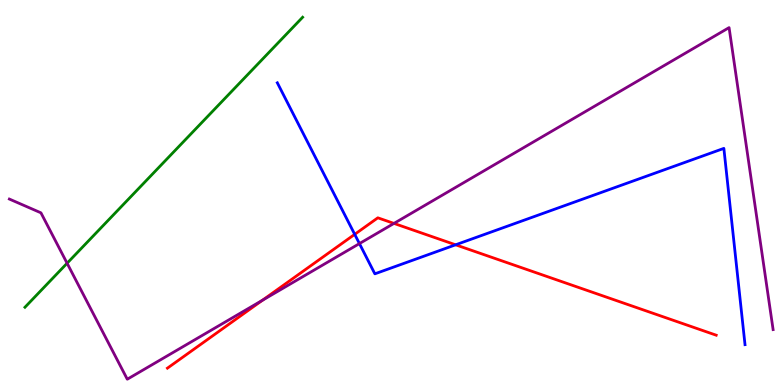[{'lines': ['blue', 'red'], 'intersections': [{'x': 4.58, 'y': 3.91}, {'x': 5.88, 'y': 3.64}]}, {'lines': ['green', 'red'], 'intersections': []}, {'lines': ['purple', 'red'], 'intersections': [{'x': 3.39, 'y': 2.2}, {'x': 5.08, 'y': 4.2}]}, {'lines': ['blue', 'green'], 'intersections': []}, {'lines': ['blue', 'purple'], 'intersections': [{'x': 4.64, 'y': 3.67}]}, {'lines': ['green', 'purple'], 'intersections': [{'x': 0.866, 'y': 3.16}]}]